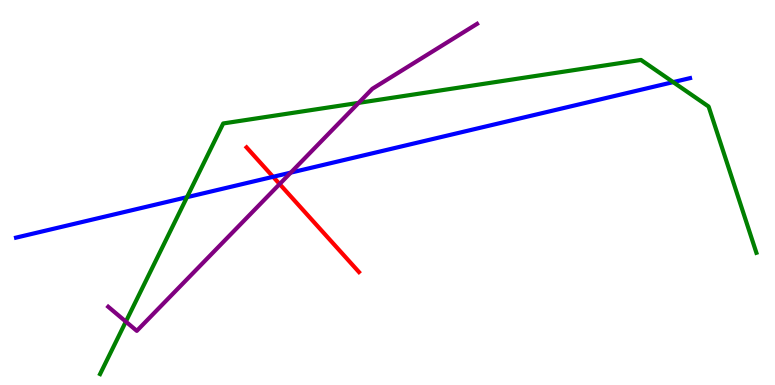[{'lines': ['blue', 'red'], 'intersections': [{'x': 3.52, 'y': 5.41}]}, {'lines': ['green', 'red'], 'intersections': []}, {'lines': ['purple', 'red'], 'intersections': [{'x': 3.61, 'y': 5.22}]}, {'lines': ['blue', 'green'], 'intersections': [{'x': 2.41, 'y': 4.88}, {'x': 8.69, 'y': 7.87}]}, {'lines': ['blue', 'purple'], 'intersections': [{'x': 3.75, 'y': 5.52}]}, {'lines': ['green', 'purple'], 'intersections': [{'x': 1.62, 'y': 1.65}, {'x': 4.63, 'y': 7.33}]}]